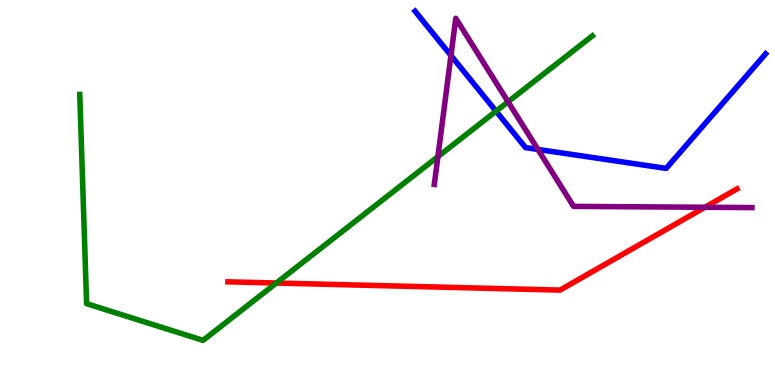[{'lines': ['blue', 'red'], 'intersections': []}, {'lines': ['green', 'red'], 'intersections': [{'x': 3.57, 'y': 2.65}]}, {'lines': ['purple', 'red'], 'intersections': [{'x': 9.1, 'y': 4.62}]}, {'lines': ['blue', 'green'], 'intersections': [{'x': 6.4, 'y': 7.11}]}, {'lines': ['blue', 'purple'], 'intersections': [{'x': 5.82, 'y': 8.56}, {'x': 6.94, 'y': 6.12}]}, {'lines': ['green', 'purple'], 'intersections': [{'x': 5.65, 'y': 5.93}, {'x': 6.56, 'y': 7.36}]}]